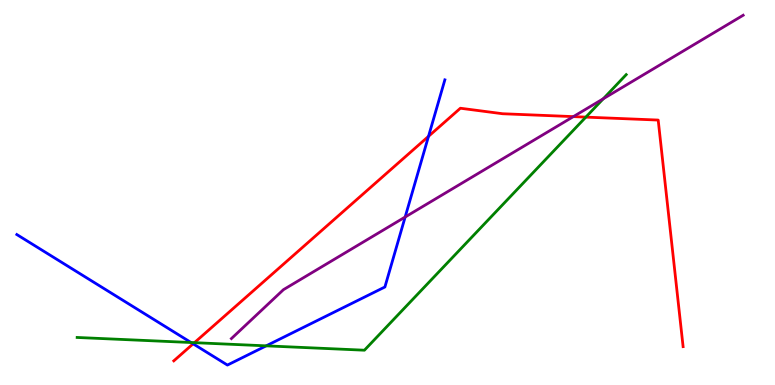[{'lines': ['blue', 'red'], 'intersections': [{'x': 2.49, 'y': 1.07}, {'x': 5.53, 'y': 6.46}]}, {'lines': ['green', 'red'], 'intersections': [{'x': 2.51, 'y': 1.1}, {'x': 7.56, 'y': 6.96}]}, {'lines': ['purple', 'red'], 'intersections': [{'x': 7.4, 'y': 6.97}]}, {'lines': ['blue', 'green'], 'intersections': [{'x': 2.47, 'y': 1.1}, {'x': 3.43, 'y': 1.02}]}, {'lines': ['blue', 'purple'], 'intersections': [{'x': 5.23, 'y': 4.36}]}, {'lines': ['green', 'purple'], 'intersections': [{'x': 7.78, 'y': 7.44}]}]